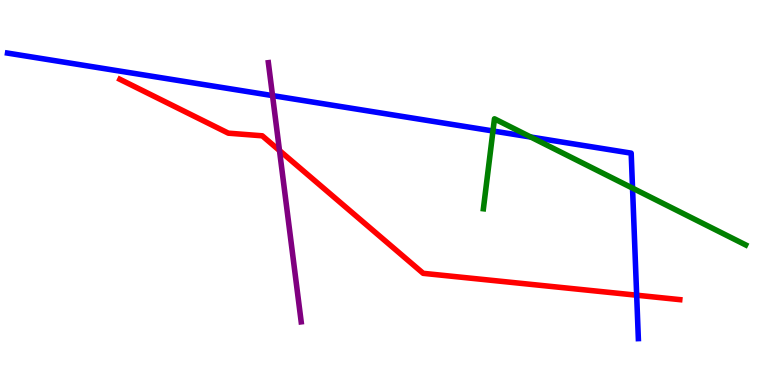[{'lines': ['blue', 'red'], 'intersections': [{'x': 8.22, 'y': 2.33}]}, {'lines': ['green', 'red'], 'intersections': []}, {'lines': ['purple', 'red'], 'intersections': [{'x': 3.61, 'y': 6.09}]}, {'lines': ['blue', 'green'], 'intersections': [{'x': 6.36, 'y': 6.6}, {'x': 6.85, 'y': 6.44}, {'x': 8.16, 'y': 5.11}]}, {'lines': ['blue', 'purple'], 'intersections': [{'x': 3.52, 'y': 7.52}]}, {'lines': ['green', 'purple'], 'intersections': []}]